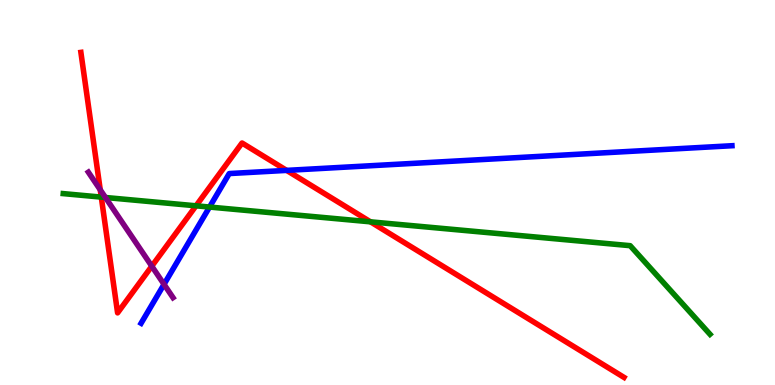[{'lines': ['blue', 'red'], 'intersections': [{'x': 3.7, 'y': 5.57}]}, {'lines': ['green', 'red'], 'intersections': [{'x': 1.31, 'y': 4.88}, {'x': 2.53, 'y': 4.65}, {'x': 4.78, 'y': 4.24}]}, {'lines': ['purple', 'red'], 'intersections': [{'x': 1.29, 'y': 5.07}, {'x': 1.96, 'y': 3.09}]}, {'lines': ['blue', 'green'], 'intersections': [{'x': 2.7, 'y': 4.62}]}, {'lines': ['blue', 'purple'], 'intersections': [{'x': 2.12, 'y': 2.62}]}, {'lines': ['green', 'purple'], 'intersections': [{'x': 1.36, 'y': 4.87}]}]